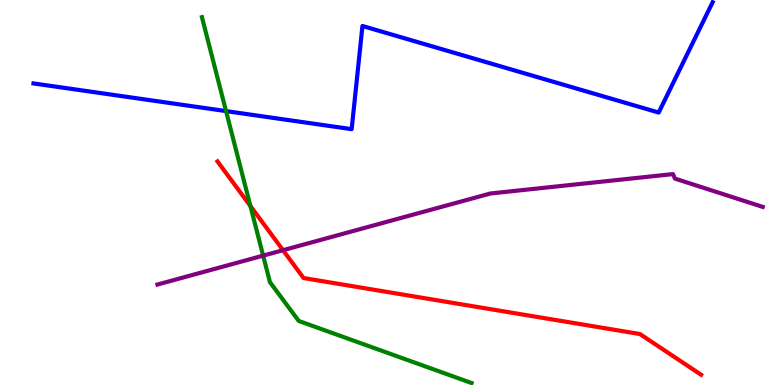[{'lines': ['blue', 'red'], 'intersections': []}, {'lines': ['green', 'red'], 'intersections': [{'x': 3.23, 'y': 4.65}]}, {'lines': ['purple', 'red'], 'intersections': [{'x': 3.65, 'y': 3.5}]}, {'lines': ['blue', 'green'], 'intersections': [{'x': 2.92, 'y': 7.11}]}, {'lines': ['blue', 'purple'], 'intersections': []}, {'lines': ['green', 'purple'], 'intersections': [{'x': 3.4, 'y': 3.36}]}]